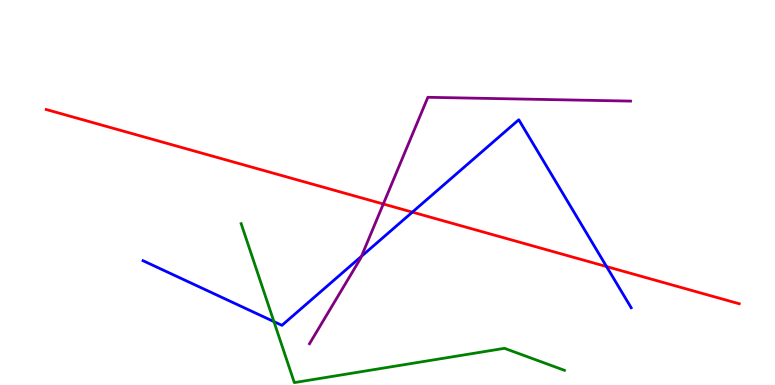[{'lines': ['blue', 'red'], 'intersections': [{'x': 5.32, 'y': 4.49}, {'x': 7.83, 'y': 3.08}]}, {'lines': ['green', 'red'], 'intersections': []}, {'lines': ['purple', 'red'], 'intersections': [{'x': 4.95, 'y': 4.7}]}, {'lines': ['blue', 'green'], 'intersections': [{'x': 3.53, 'y': 1.65}]}, {'lines': ['blue', 'purple'], 'intersections': [{'x': 4.66, 'y': 3.34}]}, {'lines': ['green', 'purple'], 'intersections': []}]